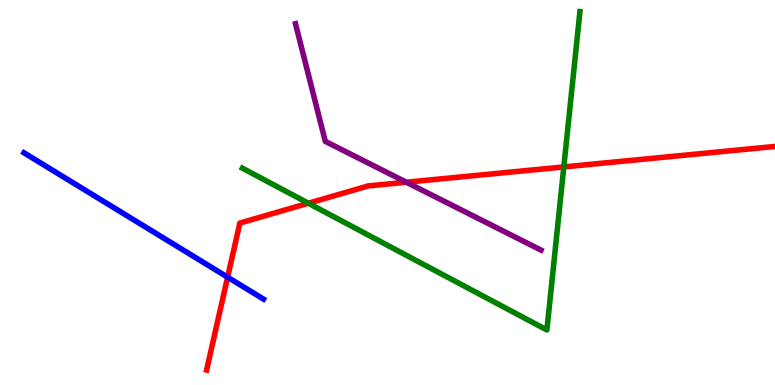[{'lines': ['blue', 'red'], 'intersections': [{'x': 2.94, 'y': 2.8}]}, {'lines': ['green', 'red'], 'intersections': [{'x': 3.98, 'y': 4.72}, {'x': 7.27, 'y': 5.66}]}, {'lines': ['purple', 'red'], 'intersections': [{'x': 5.24, 'y': 5.27}]}, {'lines': ['blue', 'green'], 'intersections': []}, {'lines': ['blue', 'purple'], 'intersections': []}, {'lines': ['green', 'purple'], 'intersections': []}]